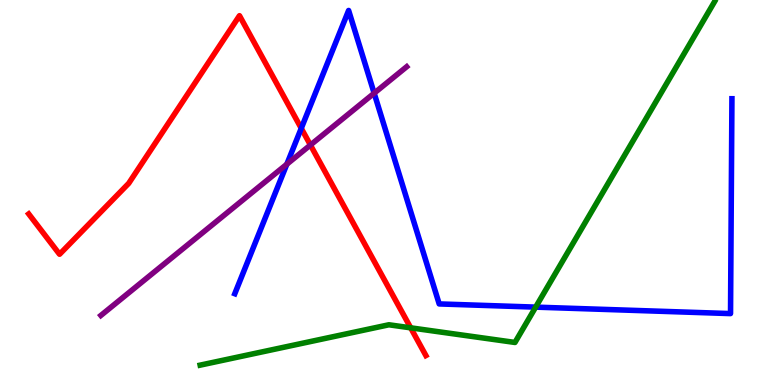[{'lines': ['blue', 'red'], 'intersections': [{'x': 3.89, 'y': 6.67}]}, {'lines': ['green', 'red'], 'intersections': [{'x': 5.3, 'y': 1.48}]}, {'lines': ['purple', 'red'], 'intersections': [{'x': 4.01, 'y': 6.23}]}, {'lines': ['blue', 'green'], 'intersections': [{'x': 6.91, 'y': 2.02}]}, {'lines': ['blue', 'purple'], 'intersections': [{'x': 3.7, 'y': 5.73}, {'x': 4.83, 'y': 7.58}]}, {'lines': ['green', 'purple'], 'intersections': []}]